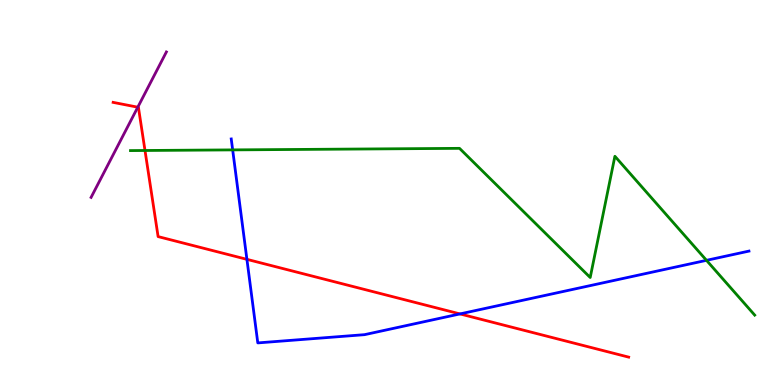[{'lines': ['blue', 'red'], 'intersections': [{'x': 3.19, 'y': 3.26}, {'x': 5.94, 'y': 1.85}]}, {'lines': ['green', 'red'], 'intersections': [{'x': 1.87, 'y': 6.09}]}, {'lines': ['purple', 'red'], 'intersections': [{'x': 1.78, 'y': 7.22}]}, {'lines': ['blue', 'green'], 'intersections': [{'x': 3.0, 'y': 6.11}, {'x': 9.12, 'y': 3.24}]}, {'lines': ['blue', 'purple'], 'intersections': []}, {'lines': ['green', 'purple'], 'intersections': []}]